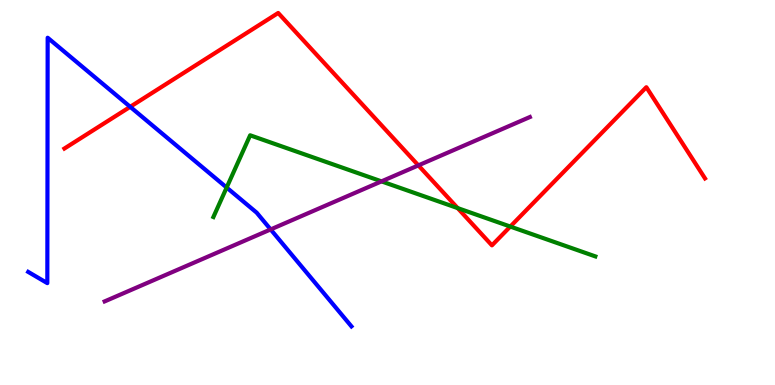[{'lines': ['blue', 'red'], 'intersections': [{'x': 1.68, 'y': 7.23}]}, {'lines': ['green', 'red'], 'intersections': [{'x': 5.91, 'y': 4.59}, {'x': 6.58, 'y': 4.12}]}, {'lines': ['purple', 'red'], 'intersections': [{'x': 5.4, 'y': 5.7}]}, {'lines': ['blue', 'green'], 'intersections': [{'x': 2.92, 'y': 5.13}]}, {'lines': ['blue', 'purple'], 'intersections': [{'x': 3.49, 'y': 4.04}]}, {'lines': ['green', 'purple'], 'intersections': [{'x': 4.92, 'y': 5.29}]}]